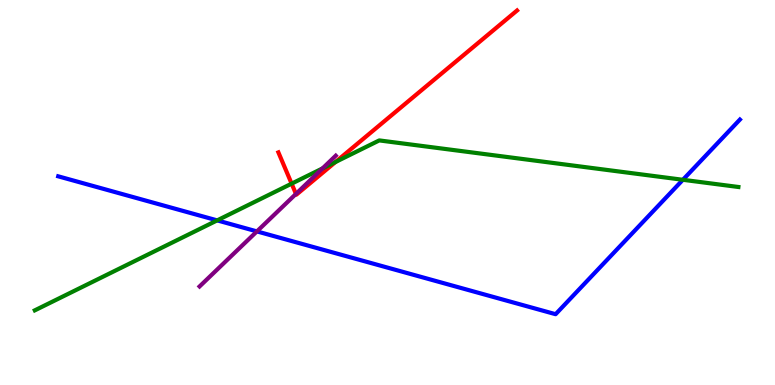[{'lines': ['blue', 'red'], 'intersections': []}, {'lines': ['green', 'red'], 'intersections': [{'x': 3.76, 'y': 5.23}, {'x': 4.33, 'y': 5.79}]}, {'lines': ['purple', 'red'], 'intersections': [{'x': 3.82, 'y': 4.96}]}, {'lines': ['blue', 'green'], 'intersections': [{'x': 2.8, 'y': 4.28}, {'x': 8.81, 'y': 5.33}]}, {'lines': ['blue', 'purple'], 'intersections': [{'x': 3.31, 'y': 3.99}]}, {'lines': ['green', 'purple'], 'intersections': [{'x': 4.16, 'y': 5.63}]}]